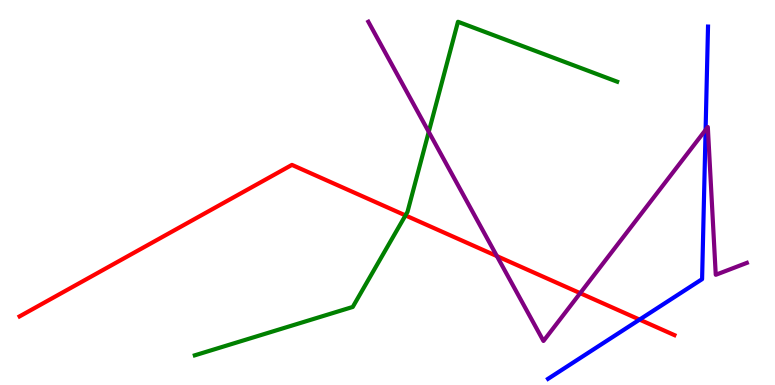[{'lines': ['blue', 'red'], 'intersections': [{'x': 8.25, 'y': 1.7}]}, {'lines': ['green', 'red'], 'intersections': [{'x': 5.23, 'y': 4.4}]}, {'lines': ['purple', 'red'], 'intersections': [{'x': 6.41, 'y': 3.35}, {'x': 7.49, 'y': 2.39}]}, {'lines': ['blue', 'green'], 'intersections': []}, {'lines': ['blue', 'purple'], 'intersections': [{'x': 9.1, 'y': 6.63}]}, {'lines': ['green', 'purple'], 'intersections': [{'x': 5.53, 'y': 6.58}]}]